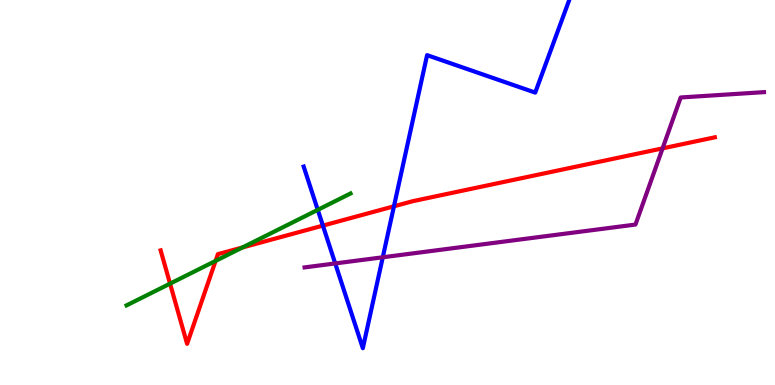[{'lines': ['blue', 'red'], 'intersections': [{'x': 4.17, 'y': 4.14}, {'x': 5.08, 'y': 4.64}]}, {'lines': ['green', 'red'], 'intersections': [{'x': 2.19, 'y': 2.63}, {'x': 2.78, 'y': 3.22}, {'x': 3.13, 'y': 3.57}]}, {'lines': ['purple', 'red'], 'intersections': [{'x': 8.55, 'y': 6.15}]}, {'lines': ['blue', 'green'], 'intersections': [{'x': 4.1, 'y': 4.55}]}, {'lines': ['blue', 'purple'], 'intersections': [{'x': 4.33, 'y': 3.16}, {'x': 4.94, 'y': 3.32}]}, {'lines': ['green', 'purple'], 'intersections': []}]